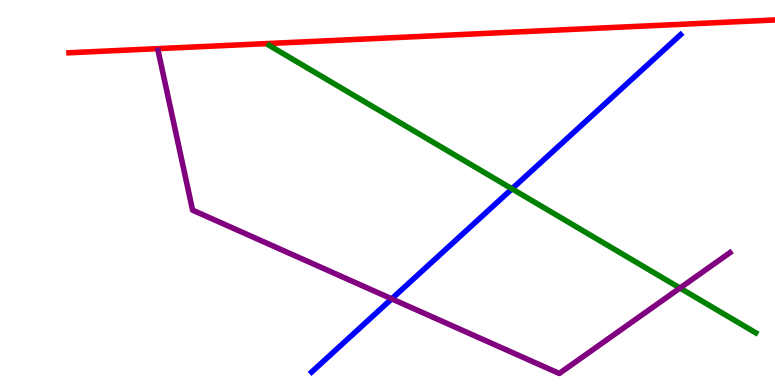[{'lines': ['blue', 'red'], 'intersections': []}, {'lines': ['green', 'red'], 'intersections': []}, {'lines': ['purple', 'red'], 'intersections': []}, {'lines': ['blue', 'green'], 'intersections': [{'x': 6.61, 'y': 5.1}]}, {'lines': ['blue', 'purple'], 'intersections': [{'x': 5.05, 'y': 2.24}]}, {'lines': ['green', 'purple'], 'intersections': [{'x': 8.77, 'y': 2.52}]}]